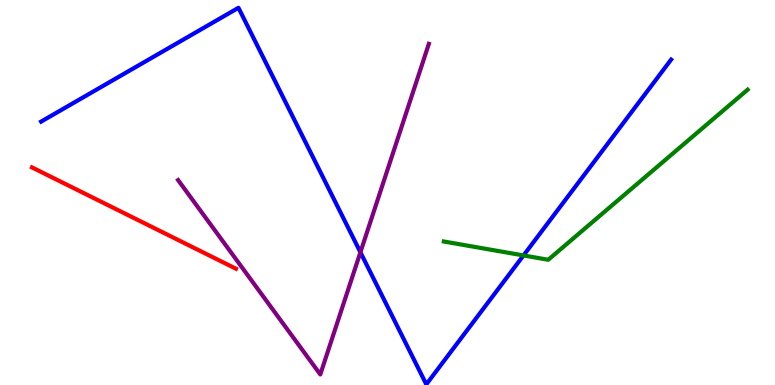[{'lines': ['blue', 'red'], 'intersections': []}, {'lines': ['green', 'red'], 'intersections': []}, {'lines': ['purple', 'red'], 'intersections': []}, {'lines': ['blue', 'green'], 'intersections': [{'x': 6.75, 'y': 3.37}]}, {'lines': ['blue', 'purple'], 'intersections': [{'x': 4.65, 'y': 3.45}]}, {'lines': ['green', 'purple'], 'intersections': []}]